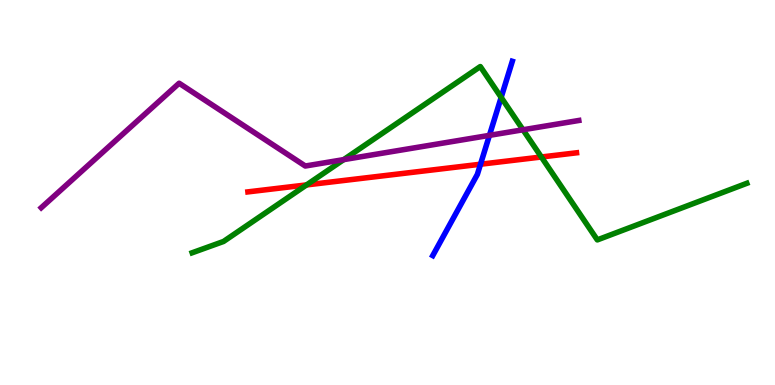[{'lines': ['blue', 'red'], 'intersections': [{'x': 6.2, 'y': 5.73}]}, {'lines': ['green', 'red'], 'intersections': [{'x': 3.96, 'y': 5.2}, {'x': 6.99, 'y': 5.92}]}, {'lines': ['purple', 'red'], 'intersections': []}, {'lines': ['blue', 'green'], 'intersections': [{'x': 6.47, 'y': 7.47}]}, {'lines': ['blue', 'purple'], 'intersections': [{'x': 6.32, 'y': 6.48}]}, {'lines': ['green', 'purple'], 'intersections': [{'x': 4.43, 'y': 5.85}, {'x': 6.75, 'y': 6.63}]}]